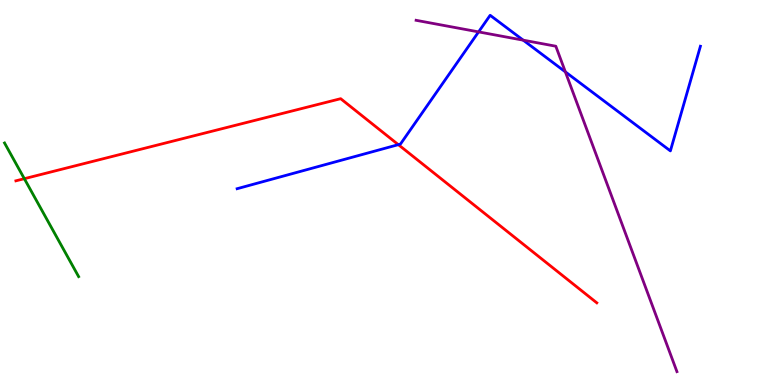[{'lines': ['blue', 'red'], 'intersections': [{'x': 5.14, 'y': 6.24}]}, {'lines': ['green', 'red'], 'intersections': [{'x': 0.314, 'y': 5.36}]}, {'lines': ['purple', 'red'], 'intersections': []}, {'lines': ['blue', 'green'], 'intersections': []}, {'lines': ['blue', 'purple'], 'intersections': [{'x': 6.18, 'y': 9.17}, {'x': 6.75, 'y': 8.96}, {'x': 7.3, 'y': 8.13}]}, {'lines': ['green', 'purple'], 'intersections': []}]